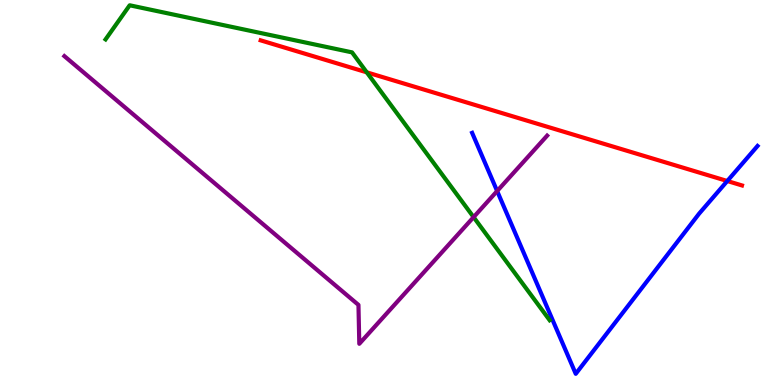[{'lines': ['blue', 'red'], 'intersections': [{'x': 9.38, 'y': 5.3}]}, {'lines': ['green', 'red'], 'intersections': [{'x': 4.73, 'y': 8.12}]}, {'lines': ['purple', 'red'], 'intersections': []}, {'lines': ['blue', 'green'], 'intersections': []}, {'lines': ['blue', 'purple'], 'intersections': [{'x': 6.41, 'y': 5.04}]}, {'lines': ['green', 'purple'], 'intersections': [{'x': 6.11, 'y': 4.36}]}]